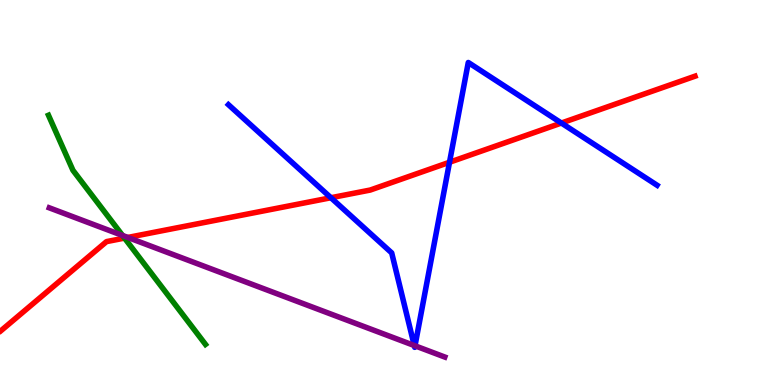[{'lines': ['blue', 'red'], 'intersections': [{'x': 4.27, 'y': 4.86}, {'x': 5.8, 'y': 5.79}, {'x': 7.24, 'y': 6.8}]}, {'lines': ['green', 'red'], 'intersections': [{'x': 1.61, 'y': 3.82}]}, {'lines': ['purple', 'red'], 'intersections': [{'x': 1.65, 'y': 3.83}]}, {'lines': ['blue', 'green'], 'intersections': []}, {'lines': ['blue', 'purple'], 'intersections': [{'x': 5.35, 'y': 1.03}, {'x': 5.35, 'y': 1.02}]}, {'lines': ['green', 'purple'], 'intersections': [{'x': 1.58, 'y': 3.88}]}]